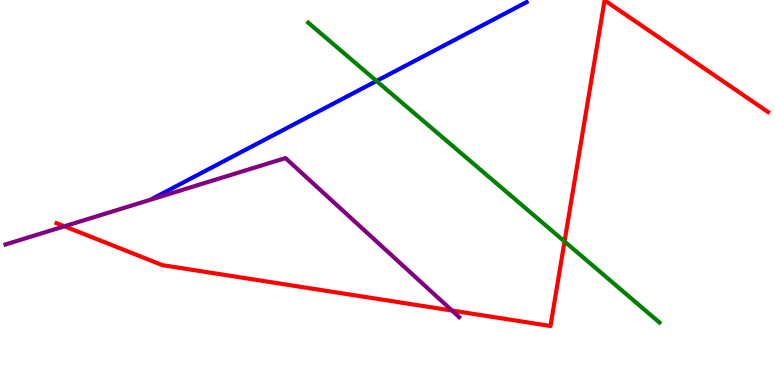[{'lines': ['blue', 'red'], 'intersections': []}, {'lines': ['green', 'red'], 'intersections': [{'x': 7.28, 'y': 3.73}]}, {'lines': ['purple', 'red'], 'intersections': [{'x': 0.831, 'y': 4.12}, {'x': 5.83, 'y': 1.93}]}, {'lines': ['blue', 'green'], 'intersections': [{'x': 4.86, 'y': 7.9}]}, {'lines': ['blue', 'purple'], 'intersections': []}, {'lines': ['green', 'purple'], 'intersections': []}]